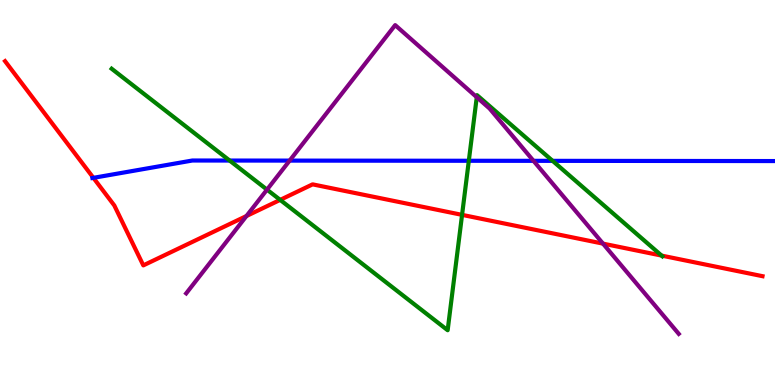[{'lines': ['blue', 'red'], 'intersections': [{'x': 1.21, 'y': 5.38}]}, {'lines': ['green', 'red'], 'intersections': [{'x': 3.62, 'y': 4.81}, {'x': 5.96, 'y': 4.42}, {'x': 8.54, 'y': 3.36}]}, {'lines': ['purple', 'red'], 'intersections': [{'x': 3.18, 'y': 4.39}, {'x': 7.78, 'y': 3.67}]}, {'lines': ['blue', 'green'], 'intersections': [{'x': 2.96, 'y': 5.83}, {'x': 6.05, 'y': 5.82}, {'x': 7.13, 'y': 5.82}]}, {'lines': ['blue', 'purple'], 'intersections': [{'x': 3.74, 'y': 5.83}, {'x': 6.88, 'y': 5.82}]}, {'lines': ['green', 'purple'], 'intersections': [{'x': 3.45, 'y': 5.07}, {'x': 6.15, 'y': 7.48}]}]